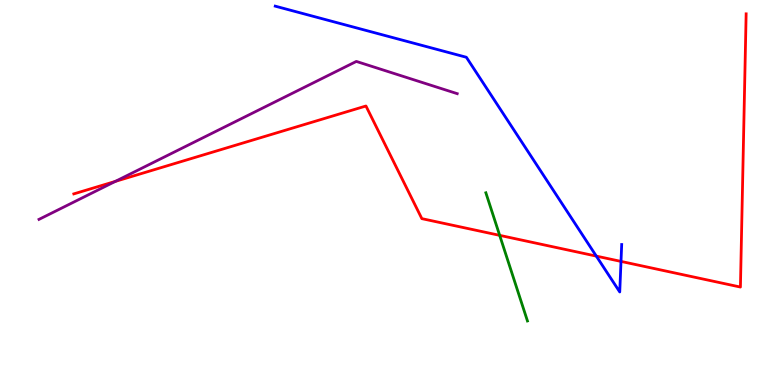[{'lines': ['blue', 'red'], 'intersections': [{'x': 7.69, 'y': 3.35}, {'x': 8.01, 'y': 3.21}]}, {'lines': ['green', 'red'], 'intersections': [{'x': 6.45, 'y': 3.89}]}, {'lines': ['purple', 'red'], 'intersections': [{'x': 1.49, 'y': 5.29}]}, {'lines': ['blue', 'green'], 'intersections': []}, {'lines': ['blue', 'purple'], 'intersections': []}, {'lines': ['green', 'purple'], 'intersections': []}]